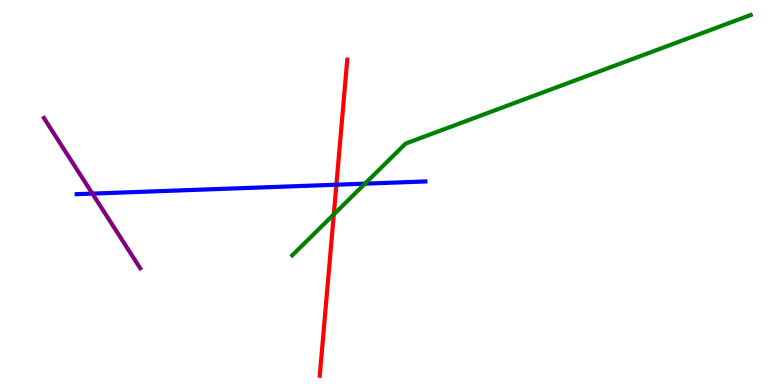[{'lines': ['blue', 'red'], 'intersections': [{'x': 4.34, 'y': 5.2}]}, {'lines': ['green', 'red'], 'intersections': [{'x': 4.31, 'y': 4.43}]}, {'lines': ['purple', 'red'], 'intersections': []}, {'lines': ['blue', 'green'], 'intersections': [{'x': 4.71, 'y': 5.23}]}, {'lines': ['blue', 'purple'], 'intersections': [{'x': 1.19, 'y': 4.97}]}, {'lines': ['green', 'purple'], 'intersections': []}]